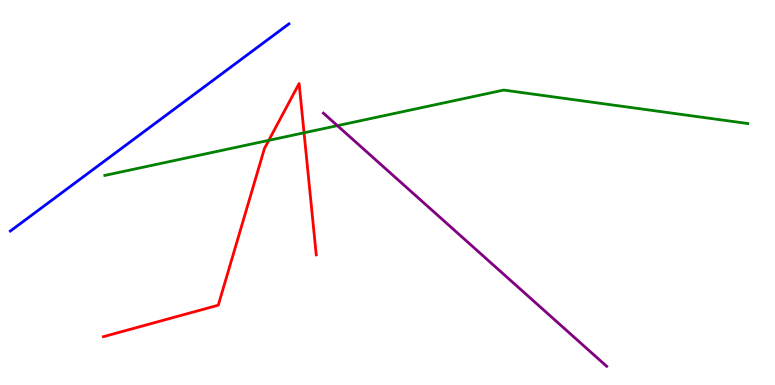[{'lines': ['blue', 'red'], 'intersections': []}, {'lines': ['green', 'red'], 'intersections': [{'x': 3.47, 'y': 6.35}, {'x': 3.92, 'y': 6.55}]}, {'lines': ['purple', 'red'], 'intersections': []}, {'lines': ['blue', 'green'], 'intersections': []}, {'lines': ['blue', 'purple'], 'intersections': []}, {'lines': ['green', 'purple'], 'intersections': [{'x': 4.35, 'y': 6.74}]}]